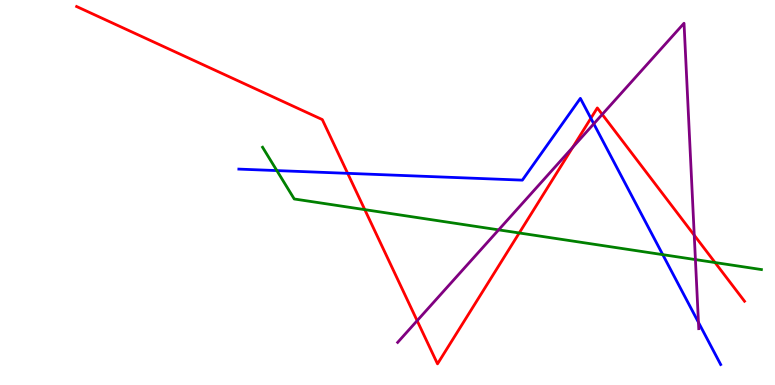[{'lines': ['blue', 'red'], 'intersections': [{'x': 4.49, 'y': 5.5}, {'x': 7.62, 'y': 6.93}]}, {'lines': ['green', 'red'], 'intersections': [{'x': 4.71, 'y': 4.55}, {'x': 6.7, 'y': 3.95}, {'x': 9.23, 'y': 3.18}]}, {'lines': ['purple', 'red'], 'intersections': [{'x': 5.38, 'y': 1.67}, {'x': 7.39, 'y': 6.18}, {'x': 7.77, 'y': 7.03}, {'x': 8.96, 'y': 3.89}]}, {'lines': ['blue', 'green'], 'intersections': [{'x': 3.57, 'y': 5.57}, {'x': 8.55, 'y': 3.39}]}, {'lines': ['blue', 'purple'], 'intersections': [{'x': 7.66, 'y': 6.78}, {'x': 9.01, 'y': 1.63}]}, {'lines': ['green', 'purple'], 'intersections': [{'x': 6.43, 'y': 4.03}, {'x': 8.97, 'y': 3.26}]}]